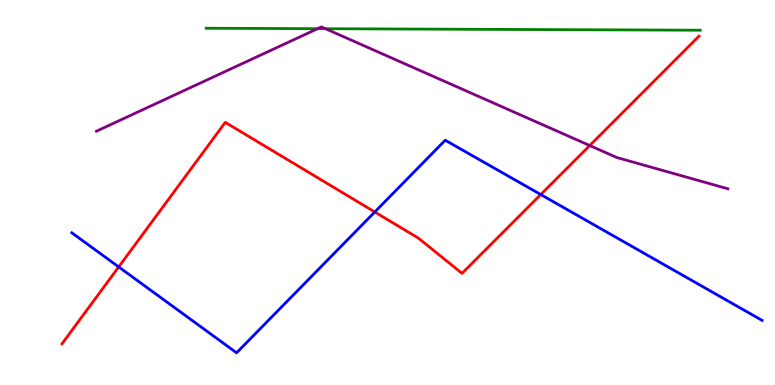[{'lines': ['blue', 'red'], 'intersections': [{'x': 1.53, 'y': 3.07}, {'x': 4.84, 'y': 4.49}, {'x': 6.98, 'y': 4.95}]}, {'lines': ['green', 'red'], 'intersections': []}, {'lines': ['purple', 'red'], 'intersections': [{'x': 7.61, 'y': 6.22}]}, {'lines': ['blue', 'green'], 'intersections': []}, {'lines': ['blue', 'purple'], 'intersections': []}, {'lines': ['green', 'purple'], 'intersections': [{'x': 4.1, 'y': 9.26}, {'x': 4.2, 'y': 9.25}]}]